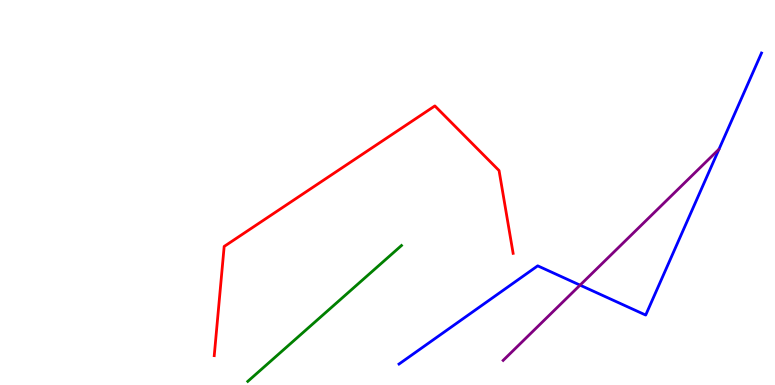[{'lines': ['blue', 'red'], 'intersections': []}, {'lines': ['green', 'red'], 'intersections': []}, {'lines': ['purple', 'red'], 'intersections': []}, {'lines': ['blue', 'green'], 'intersections': []}, {'lines': ['blue', 'purple'], 'intersections': [{'x': 7.48, 'y': 2.59}]}, {'lines': ['green', 'purple'], 'intersections': []}]